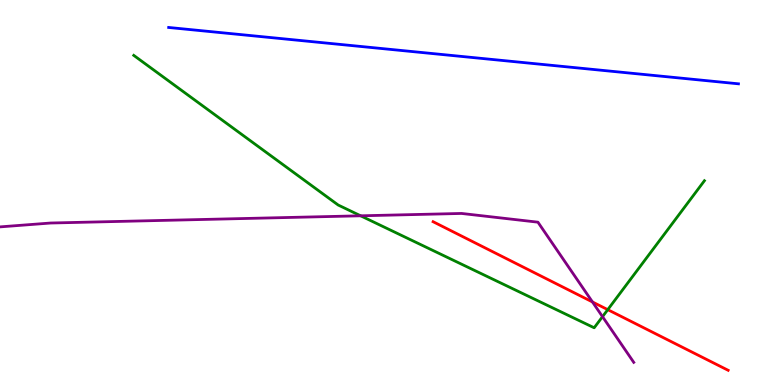[{'lines': ['blue', 'red'], 'intersections': []}, {'lines': ['green', 'red'], 'intersections': [{'x': 7.84, 'y': 1.96}]}, {'lines': ['purple', 'red'], 'intersections': [{'x': 7.64, 'y': 2.16}]}, {'lines': ['blue', 'green'], 'intersections': []}, {'lines': ['blue', 'purple'], 'intersections': []}, {'lines': ['green', 'purple'], 'intersections': [{'x': 4.65, 'y': 4.39}, {'x': 7.77, 'y': 1.78}]}]